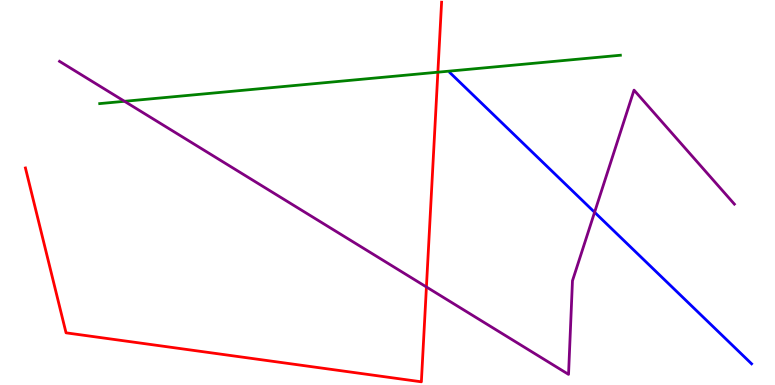[{'lines': ['blue', 'red'], 'intersections': []}, {'lines': ['green', 'red'], 'intersections': [{'x': 5.65, 'y': 8.12}]}, {'lines': ['purple', 'red'], 'intersections': [{'x': 5.5, 'y': 2.55}]}, {'lines': ['blue', 'green'], 'intersections': []}, {'lines': ['blue', 'purple'], 'intersections': [{'x': 7.67, 'y': 4.49}]}, {'lines': ['green', 'purple'], 'intersections': [{'x': 1.61, 'y': 7.37}]}]